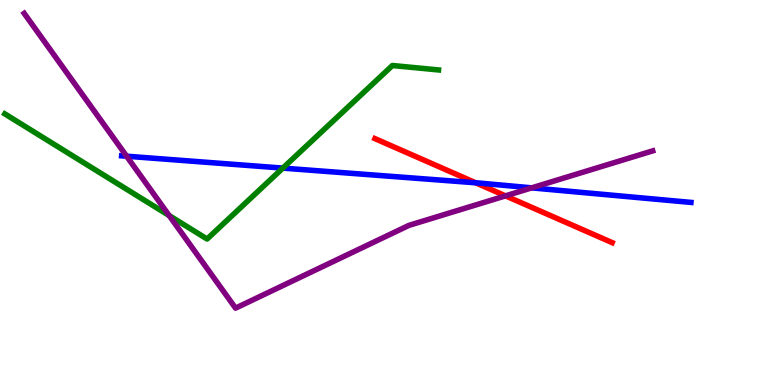[{'lines': ['blue', 'red'], 'intersections': [{'x': 6.14, 'y': 5.25}]}, {'lines': ['green', 'red'], 'intersections': []}, {'lines': ['purple', 'red'], 'intersections': [{'x': 6.52, 'y': 4.91}]}, {'lines': ['blue', 'green'], 'intersections': [{'x': 3.65, 'y': 5.63}]}, {'lines': ['blue', 'purple'], 'intersections': [{'x': 1.63, 'y': 5.94}, {'x': 6.86, 'y': 5.12}]}, {'lines': ['green', 'purple'], 'intersections': [{'x': 2.18, 'y': 4.4}]}]